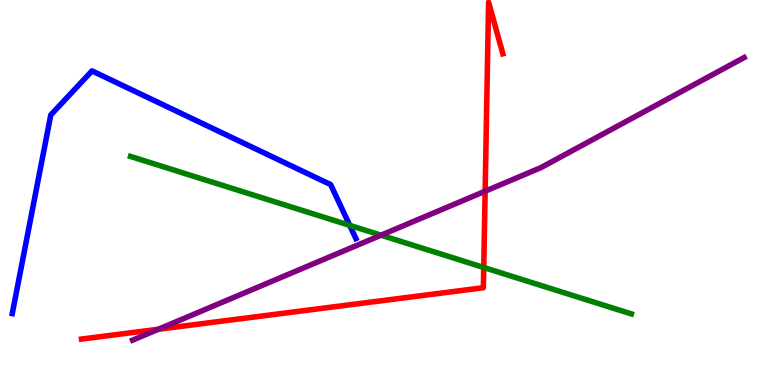[{'lines': ['blue', 'red'], 'intersections': []}, {'lines': ['green', 'red'], 'intersections': [{'x': 6.24, 'y': 3.05}]}, {'lines': ['purple', 'red'], 'intersections': [{'x': 2.04, 'y': 1.45}, {'x': 6.26, 'y': 5.03}]}, {'lines': ['blue', 'green'], 'intersections': [{'x': 4.51, 'y': 4.15}]}, {'lines': ['blue', 'purple'], 'intersections': []}, {'lines': ['green', 'purple'], 'intersections': [{'x': 4.92, 'y': 3.89}]}]